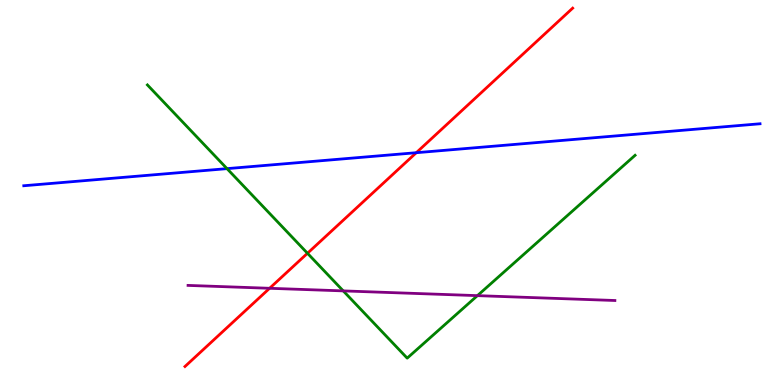[{'lines': ['blue', 'red'], 'intersections': [{'x': 5.37, 'y': 6.03}]}, {'lines': ['green', 'red'], 'intersections': [{'x': 3.97, 'y': 3.42}]}, {'lines': ['purple', 'red'], 'intersections': [{'x': 3.48, 'y': 2.51}]}, {'lines': ['blue', 'green'], 'intersections': [{'x': 2.93, 'y': 5.62}]}, {'lines': ['blue', 'purple'], 'intersections': []}, {'lines': ['green', 'purple'], 'intersections': [{'x': 4.43, 'y': 2.44}, {'x': 6.16, 'y': 2.32}]}]